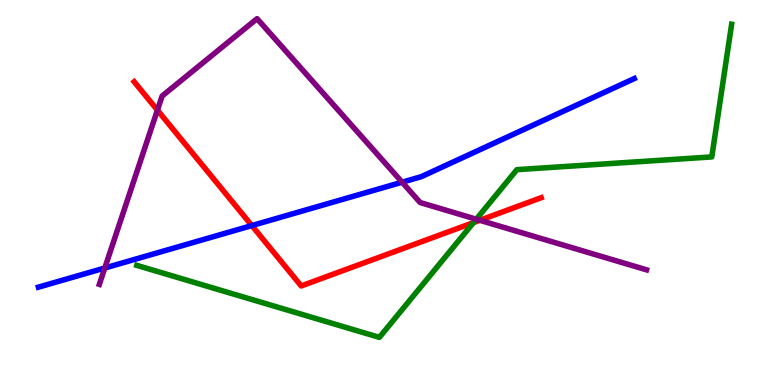[{'lines': ['blue', 'red'], 'intersections': [{'x': 3.25, 'y': 4.14}]}, {'lines': ['green', 'red'], 'intersections': [{'x': 6.11, 'y': 4.22}]}, {'lines': ['purple', 'red'], 'intersections': [{'x': 2.03, 'y': 7.14}, {'x': 6.19, 'y': 4.28}]}, {'lines': ['blue', 'green'], 'intersections': []}, {'lines': ['blue', 'purple'], 'intersections': [{'x': 1.35, 'y': 3.04}, {'x': 5.19, 'y': 5.27}]}, {'lines': ['green', 'purple'], 'intersections': [{'x': 6.15, 'y': 4.31}]}]